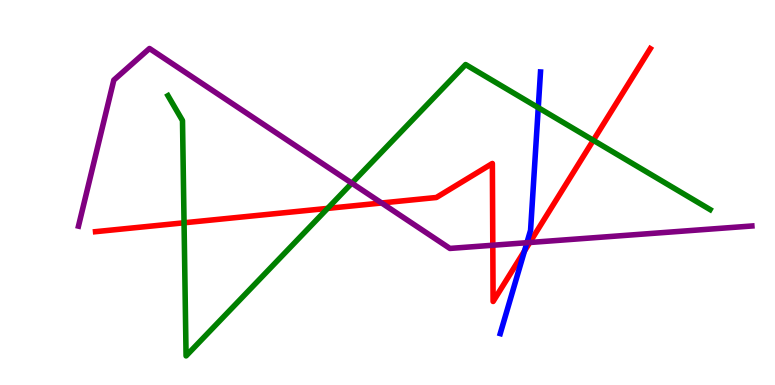[{'lines': ['blue', 'red'], 'intersections': [{'x': 6.77, 'y': 3.48}]}, {'lines': ['green', 'red'], 'intersections': [{'x': 2.37, 'y': 4.21}, {'x': 4.23, 'y': 4.59}, {'x': 7.66, 'y': 6.36}]}, {'lines': ['purple', 'red'], 'intersections': [{'x': 4.92, 'y': 4.73}, {'x': 6.36, 'y': 3.63}, {'x': 6.84, 'y': 3.7}]}, {'lines': ['blue', 'green'], 'intersections': [{'x': 6.95, 'y': 7.2}]}, {'lines': ['blue', 'purple'], 'intersections': [{'x': 6.8, 'y': 3.7}]}, {'lines': ['green', 'purple'], 'intersections': [{'x': 4.54, 'y': 5.24}]}]